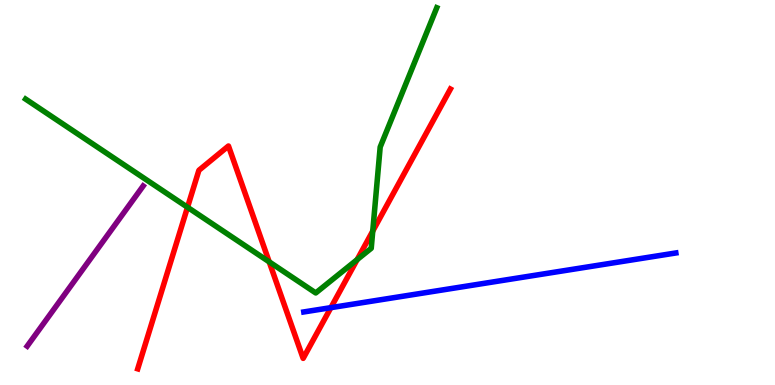[{'lines': ['blue', 'red'], 'intersections': [{'x': 4.27, 'y': 2.01}]}, {'lines': ['green', 'red'], 'intersections': [{'x': 2.42, 'y': 4.62}, {'x': 3.47, 'y': 3.2}, {'x': 4.61, 'y': 3.26}, {'x': 4.81, 'y': 4.0}]}, {'lines': ['purple', 'red'], 'intersections': []}, {'lines': ['blue', 'green'], 'intersections': []}, {'lines': ['blue', 'purple'], 'intersections': []}, {'lines': ['green', 'purple'], 'intersections': []}]